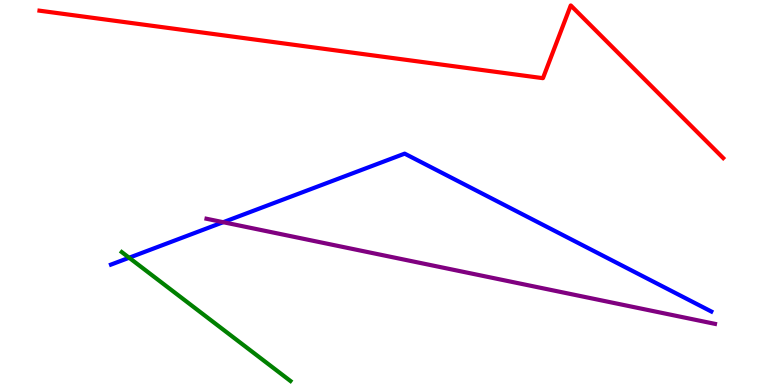[{'lines': ['blue', 'red'], 'intersections': []}, {'lines': ['green', 'red'], 'intersections': []}, {'lines': ['purple', 'red'], 'intersections': []}, {'lines': ['blue', 'green'], 'intersections': [{'x': 1.67, 'y': 3.31}]}, {'lines': ['blue', 'purple'], 'intersections': [{'x': 2.88, 'y': 4.23}]}, {'lines': ['green', 'purple'], 'intersections': []}]